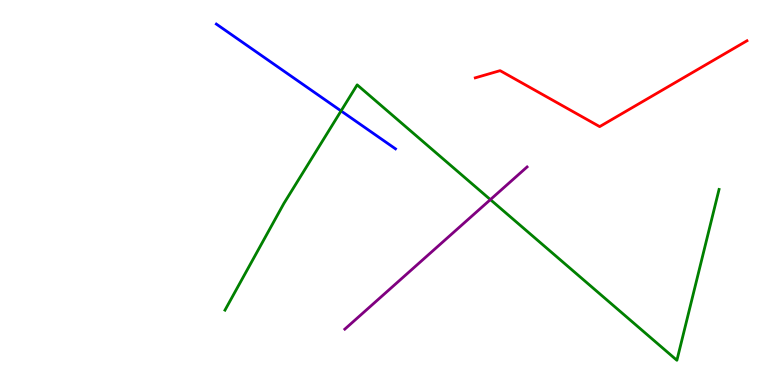[{'lines': ['blue', 'red'], 'intersections': []}, {'lines': ['green', 'red'], 'intersections': []}, {'lines': ['purple', 'red'], 'intersections': []}, {'lines': ['blue', 'green'], 'intersections': [{'x': 4.4, 'y': 7.12}]}, {'lines': ['blue', 'purple'], 'intersections': []}, {'lines': ['green', 'purple'], 'intersections': [{'x': 6.33, 'y': 4.82}]}]